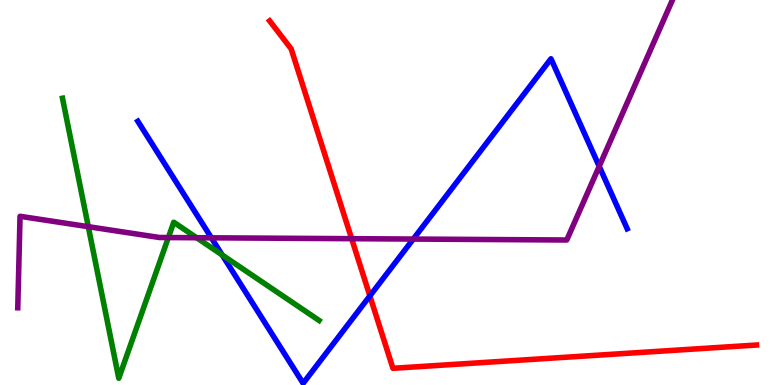[{'lines': ['blue', 'red'], 'intersections': [{'x': 4.77, 'y': 2.31}]}, {'lines': ['green', 'red'], 'intersections': []}, {'lines': ['purple', 'red'], 'intersections': [{'x': 4.54, 'y': 3.8}]}, {'lines': ['blue', 'green'], 'intersections': [{'x': 2.87, 'y': 3.38}]}, {'lines': ['blue', 'purple'], 'intersections': [{'x': 2.73, 'y': 3.82}, {'x': 5.33, 'y': 3.79}, {'x': 7.73, 'y': 5.68}]}, {'lines': ['green', 'purple'], 'intersections': [{'x': 1.14, 'y': 4.11}, {'x': 2.17, 'y': 3.83}, {'x': 2.54, 'y': 3.83}]}]